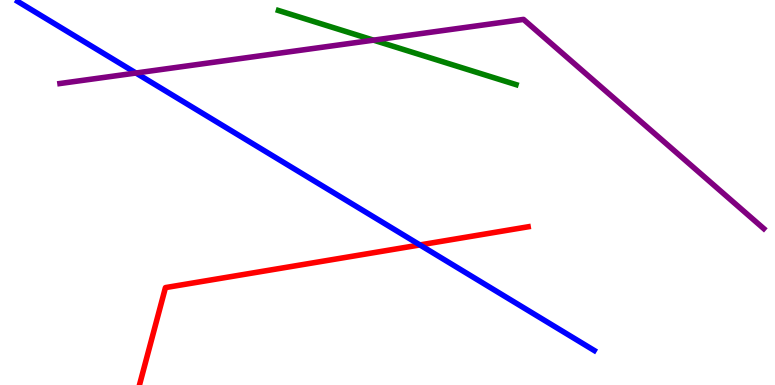[{'lines': ['blue', 'red'], 'intersections': [{'x': 5.42, 'y': 3.64}]}, {'lines': ['green', 'red'], 'intersections': []}, {'lines': ['purple', 'red'], 'intersections': []}, {'lines': ['blue', 'green'], 'intersections': []}, {'lines': ['blue', 'purple'], 'intersections': [{'x': 1.75, 'y': 8.1}]}, {'lines': ['green', 'purple'], 'intersections': [{'x': 4.82, 'y': 8.96}]}]